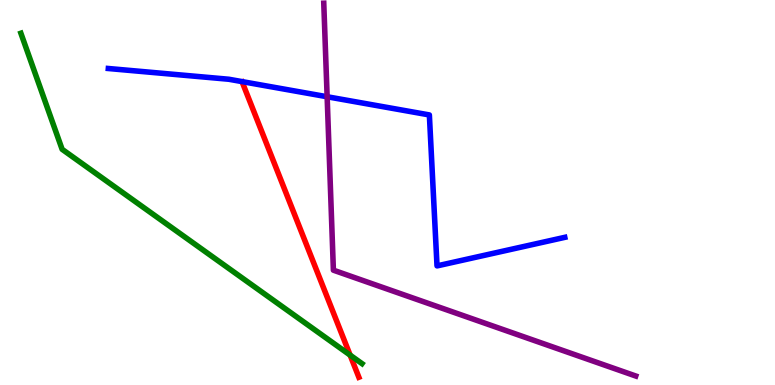[{'lines': ['blue', 'red'], 'intersections': []}, {'lines': ['green', 'red'], 'intersections': [{'x': 4.52, 'y': 0.776}]}, {'lines': ['purple', 'red'], 'intersections': []}, {'lines': ['blue', 'green'], 'intersections': []}, {'lines': ['blue', 'purple'], 'intersections': [{'x': 4.22, 'y': 7.49}]}, {'lines': ['green', 'purple'], 'intersections': []}]